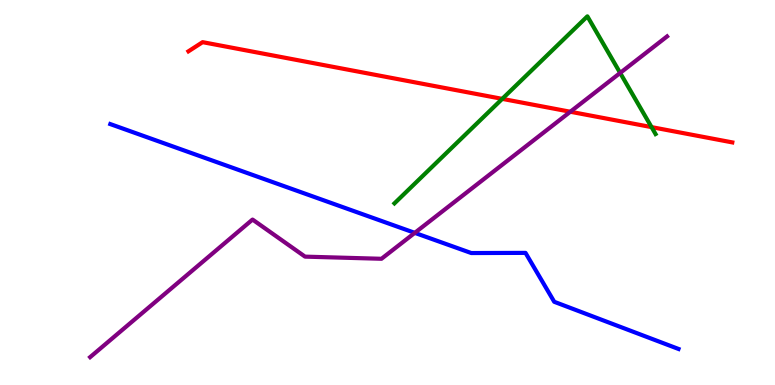[{'lines': ['blue', 'red'], 'intersections': []}, {'lines': ['green', 'red'], 'intersections': [{'x': 6.48, 'y': 7.43}, {'x': 8.41, 'y': 6.7}]}, {'lines': ['purple', 'red'], 'intersections': [{'x': 7.36, 'y': 7.1}]}, {'lines': ['blue', 'green'], 'intersections': []}, {'lines': ['blue', 'purple'], 'intersections': [{'x': 5.35, 'y': 3.95}]}, {'lines': ['green', 'purple'], 'intersections': [{'x': 8.0, 'y': 8.11}]}]